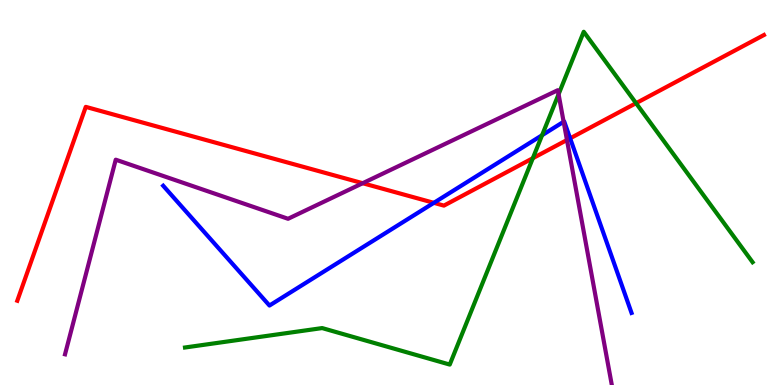[{'lines': ['blue', 'red'], 'intersections': [{'x': 5.6, 'y': 4.73}, {'x': 7.36, 'y': 6.41}]}, {'lines': ['green', 'red'], 'intersections': [{'x': 6.88, 'y': 5.89}, {'x': 8.21, 'y': 7.32}]}, {'lines': ['purple', 'red'], 'intersections': [{'x': 4.68, 'y': 5.24}, {'x': 7.32, 'y': 6.36}]}, {'lines': ['blue', 'green'], 'intersections': [{'x': 6.99, 'y': 6.49}]}, {'lines': ['blue', 'purple'], 'intersections': [{'x': 7.27, 'y': 6.84}]}, {'lines': ['green', 'purple'], 'intersections': [{'x': 7.21, 'y': 7.55}]}]